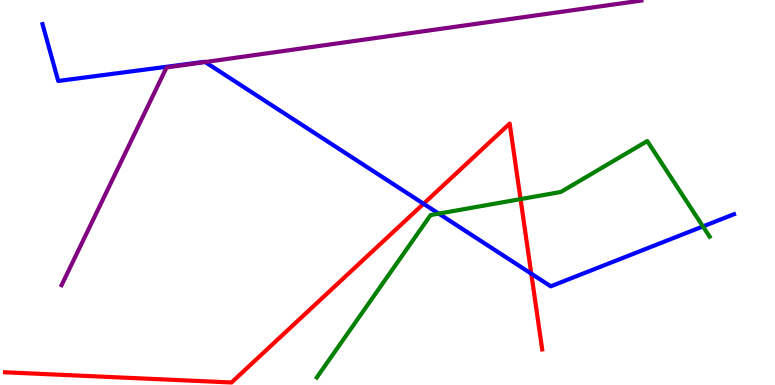[{'lines': ['blue', 'red'], 'intersections': [{'x': 5.47, 'y': 4.71}, {'x': 6.86, 'y': 2.89}]}, {'lines': ['green', 'red'], 'intersections': [{'x': 6.72, 'y': 4.83}]}, {'lines': ['purple', 'red'], 'intersections': []}, {'lines': ['blue', 'green'], 'intersections': [{'x': 5.66, 'y': 4.45}, {'x': 9.07, 'y': 4.12}]}, {'lines': ['blue', 'purple'], 'intersections': [{'x': 2.65, 'y': 8.39}]}, {'lines': ['green', 'purple'], 'intersections': []}]